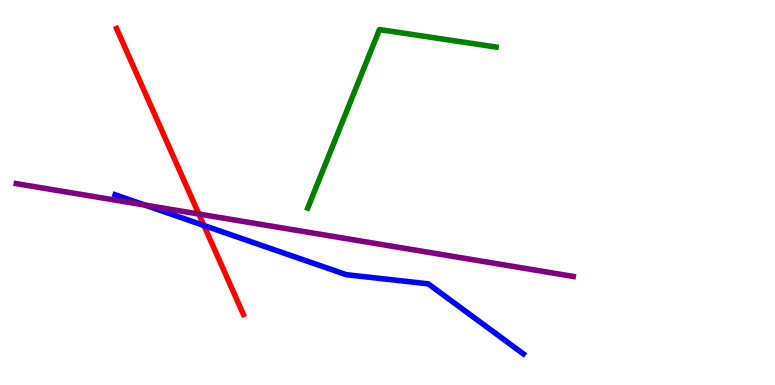[{'lines': ['blue', 'red'], 'intersections': [{'x': 2.63, 'y': 4.14}]}, {'lines': ['green', 'red'], 'intersections': []}, {'lines': ['purple', 'red'], 'intersections': [{'x': 2.57, 'y': 4.44}]}, {'lines': ['blue', 'green'], 'intersections': []}, {'lines': ['blue', 'purple'], 'intersections': [{'x': 1.87, 'y': 4.67}]}, {'lines': ['green', 'purple'], 'intersections': []}]